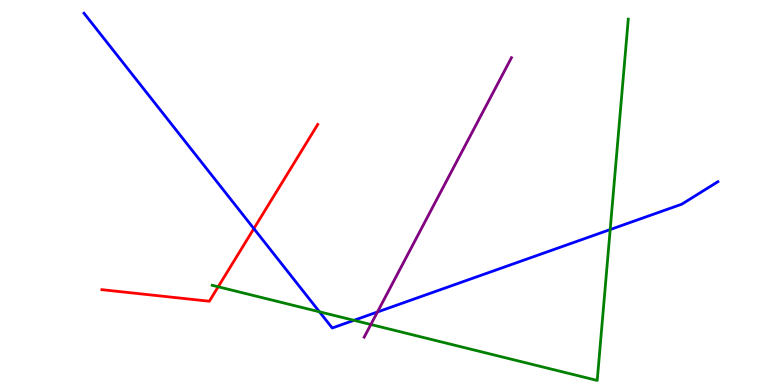[{'lines': ['blue', 'red'], 'intersections': [{'x': 3.28, 'y': 4.06}]}, {'lines': ['green', 'red'], 'intersections': [{'x': 2.82, 'y': 2.55}]}, {'lines': ['purple', 'red'], 'intersections': []}, {'lines': ['blue', 'green'], 'intersections': [{'x': 4.12, 'y': 1.9}, {'x': 4.57, 'y': 1.68}, {'x': 7.87, 'y': 4.04}]}, {'lines': ['blue', 'purple'], 'intersections': [{'x': 4.87, 'y': 1.9}]}, {'lines': ['green', 'purple'], 'intersections': [{'x': 4.79, 'y': 1.57}]}]